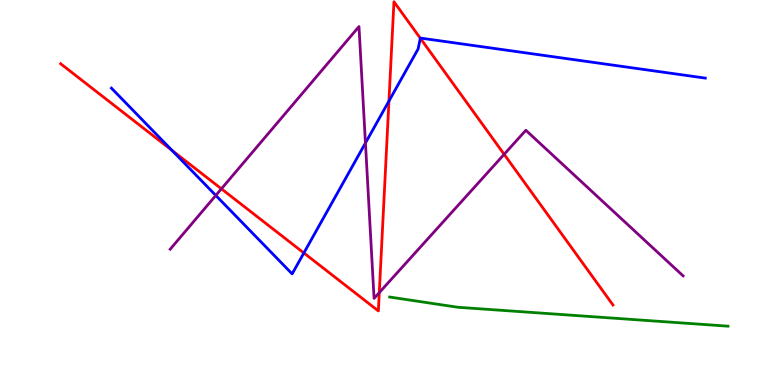[{'lines': ['blue', 'red'], 'intersections': [{'x': 2.22, 'y': 6.09}, {'x': 3.92, 'y': 3.43}, {'x': 5.02, 'y': 7.38}, {'x': 5.42, 'y': 9.01}]}, {'lines': ['green', 'red'], 'intersections': []}, {'lines': ['purple', 'red'], 'intersections': [{'x': 2.86, 'y': 5.1}, {'x': 4.89, 'y': 2.4}, {'x': 6.51, 'y': 5.99}]}, {'lines': ['blue', 'green'], 'intersections': []}, {'lines': ['blue', 'purple'], 'intersections': [{'x': 2.78, 'y': 4.92}, {'x': 4.72, 'y': 6.29}]}, {'lines': ['green', 'purple'], 'intersections': []}]